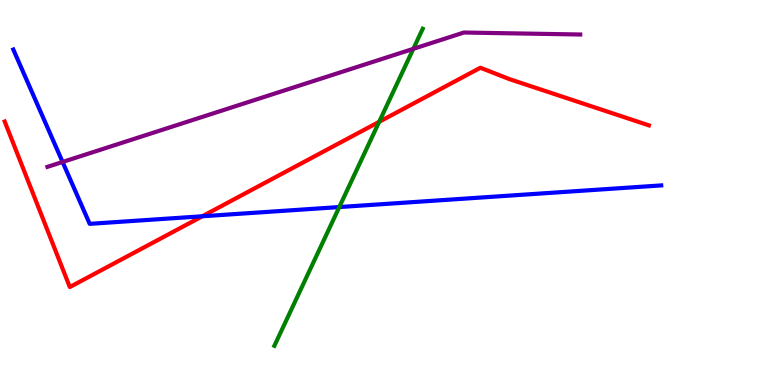[{'lines': ['blue', 'red'], 'intersections': [{'x': 2.61, 'y': 4.38}]}, {'lines': ['green', 'red'], 'intersections': [{'x': 4.89, 'y': 6.84}]}, {'lines': ['purple', 'red'], 'intersections': []}, {'lines': ['blue', 'green'], 'intersections': [{'x': 4.38, 'y': 4.62}]}, {'lines': ['blue', 'purple'], 'intersections': [{'x': 0.808, 'y': 5.79}]}, {'lines': ['green', 'purple'], 'intersections': [{'x': 5.33, 'y': 8.73}]}]